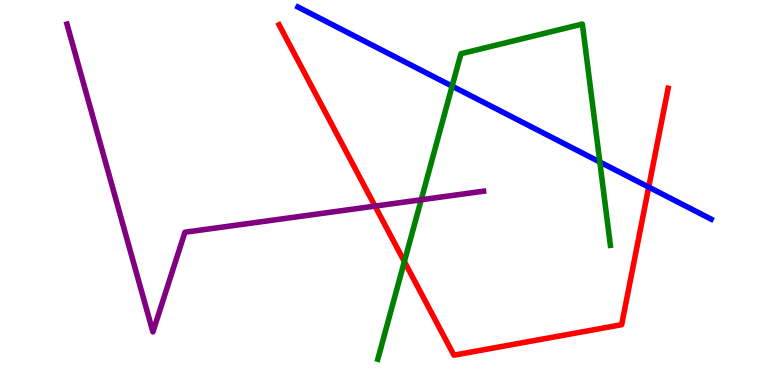[{'lines': ['blue', 'red'], 'intersections': [{'x': 8.37, 'y': 5.14}]}, {'lines': ['green', 'red'], 'intersections': [{'x': 5.22, 'y': 3.21}]}, {'lines': ['purple', 'red'], 'intersections': [{'x': 4.84, 'y': 4.65}]}, {'lines': ['blue', 'green'], 'intersections': [{'x': 5.83, 'y': 7.76}, {'x': 7.74, 'y': 5.79}]}, {'lines': ['blue', 'purple'], 'intersections': []}, {'lines': ['green', 'purple'], 'intersections': [{'x': 5.43, 'y': 4.81}]}]